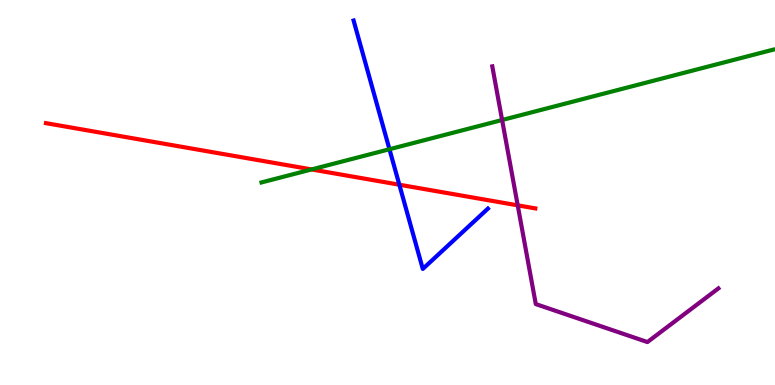[{'lines': ['blue', 'red'], 'intersections': [{'x': 5.15, 'y': 5.2}]}, {'lines': ['green', 'red'], 'intersections': [{'x': 4.02, 'y': 5.6}]}, {'lines': ['purple', 'red'], 'intersections': [{'x': 6.68, 'y': 4.67}]}, {'lines': ['blue', 'green'], 'intersections': [{'x': 5.03, 'y': 6.12}]}, {'lines': ['blue', 'purple'], 'intersections': []}, {'lines': ['green', 'purple'], 'intersections': [{'x': 6.48, 'y': 6.88}]}]